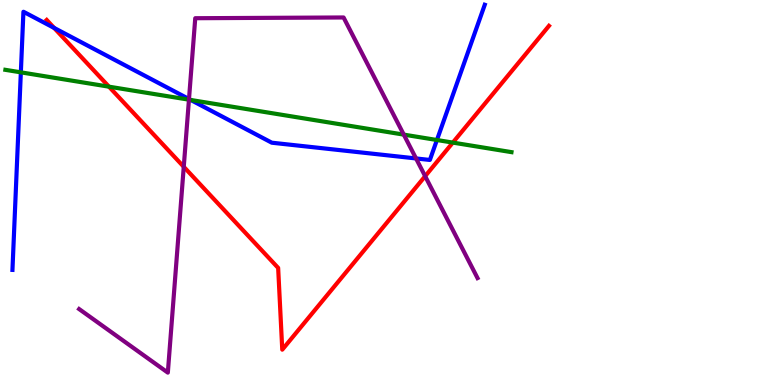[{'lines': ['blue', 'red'], 'intersections': [{'x': 0.698, 'y': 9.27}]}, {'lines': ['green', 'red'], 'intersections': [{'x': 1.41, 'y': 7.75}, {'x': 5.84, 'y': 6.3}]}, {'lines': ['purple', 'red'], 'intersections': [{'x': 2.37, 'y': 5.67}, {'x': 5.49, 'y': 5.42}]}, {'lines': ['blue', 'green'], 'intersections': [{'x': 0.269, 'y': 8.12}, {'x': 2.46, 'y': 7.4}, {'x': 5.64, 'y': 6.36}]}, {'lines': ['blue', 'purple'], 'intersections': [{'x': 2.44, 'y': 7.43}, {'x': 5.37, 'y': 5.88}]}, {'lines': ['green', 'purple'], 'intersections': [{'x': 2.44, 'y': 7.41}, {'x': 5.21, 'y': 6.5}]}]